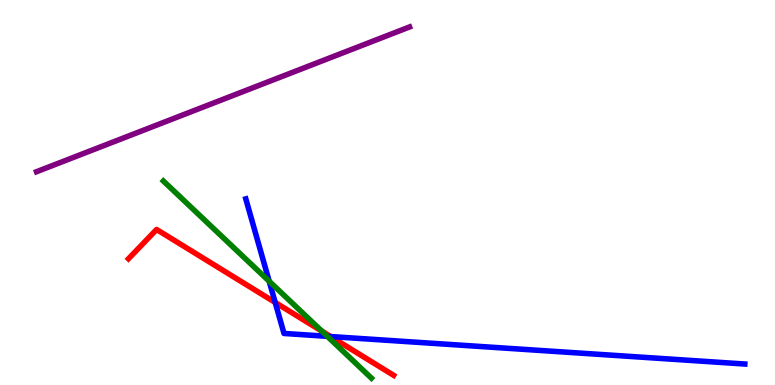[{'lines': ['blue', 'red'], 'intersections': [{'x': 3.55, 'y': 2.14}, {'x': 4.27, 'y': 1.26}]}, {'lines': ['green', 'red'], 'intersections': [{'x': 4.15, 'y': 1.4}]}, {'lines': ['purple', 'red'], 'intersections': []}, {'lines': ['blue', 'green'], 'intersections': [{'x': 3.47, 'y': 2.69}, {'x': 4.22, 'y': 1.26}]}, {'lines': ['blue', 'purple'], 'intersections': []}, {'lines': ['green', 'purple'], 'intersections': []}]